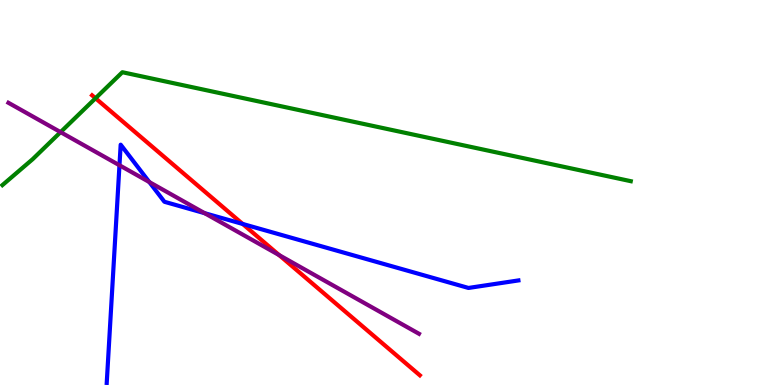[{'lines': ['blue', 'red'], 'intersections': [{'x': 3.13, 'y': 4.18}]}, {'lines': ['green', 'red'], 'intersections': [{'x': 1.23, 'y': 7.45}]}, {'lines': ['purple', 'red'], 'intersections': [{'x': 3.6, 'y': 3.37}]}, {'lines': ['blue', 'green'], 'intersections': []}, {'lines': ['blue', 'purple'], 'intersections': [{'x': 1.54, 'y': 5.71}, {'x': 1.93, 'y': 5.27}, {'x': 2.64, 'y': 4.46}]}, {'lines': ['green', 'purple'], 'intersections': [{'x': 0.782, 'y': 6.57}]}]